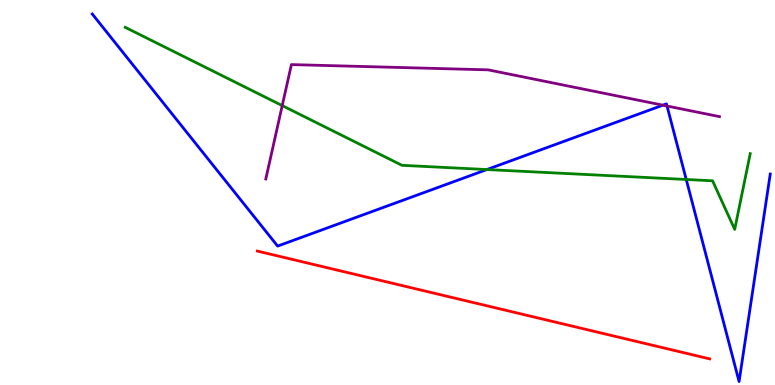[{'lines': ['blue', 'red'], 'intersections': []}, {'lines': ['green', 'red'], 'intersections': []}, {'lines': ['purple', 'red'], 'intersections': []}, {'lines': ['blue', 'green'], 'intersections': [{'x': 6.28, 'y': 5.6}, {'x': 8.85, 'y': 5.34}]}, {'lines': ['blue', 'purple'], 'intersections': [{'x': 8.55, 'y': 7.27}, {'x': 8.61, 'y': 7.25}]}, {'lines': ['green', 'purple'], 'intersections': [{'x': 3.64, 'y': 7.26}]}]